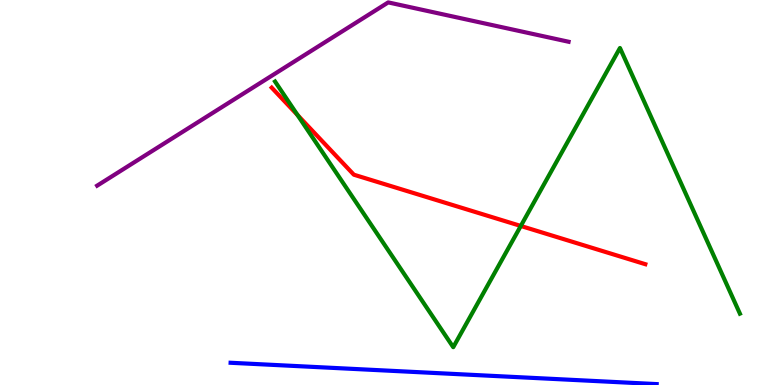[{'lines': ['blue', 'red'], 'intersections': []}, {'lines': ['green', 'red'], 'intersections': [{'x': 3.84, 'y': 7.01}, {'x': 6.72, 'y': 4.13}]}, {'lines': ['purple', 'red'], 'intersections': []}, {'lines': ['blue', 'green'], 'intersections': []}, {'lines': ['blue', 'purple'], 'intersections': []}, {'lines': ['green', 'purple'], 'intersections': []}]